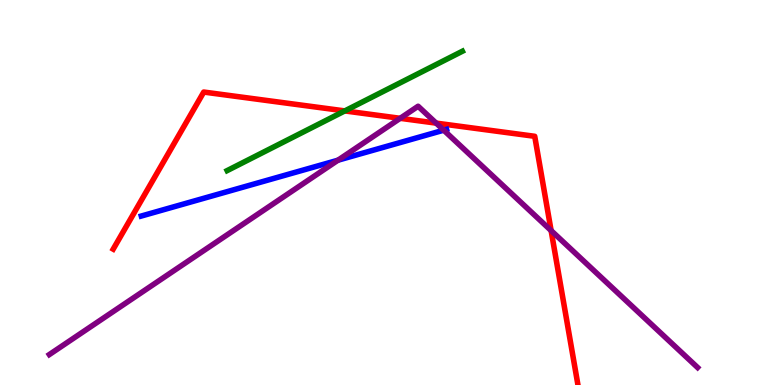[{'lines': ['blue', 'red'], 'intersections': []}, {'lines': ['green', 'red'], 'intersections': [{'x': 4.45, 'y': 7.12}]}, {'lines': ['purple', 'red'], 'intersections': [{'x': 5.16, 'y': 6.93}, {'x': 5.63, 'y': 6.8}, {'x': 7.11, 'y': 4.01}]}, {'lines': ['blue', 'green'], 'intersections': []}, {'lines': ['blue', 'purple'], 'intersections': [{'x': 4.36, 'y': 5.84}, {'x': 5.73, 'y': 6.62}]}, {'lines': ['green', 'purple'], 'intersections': []}]